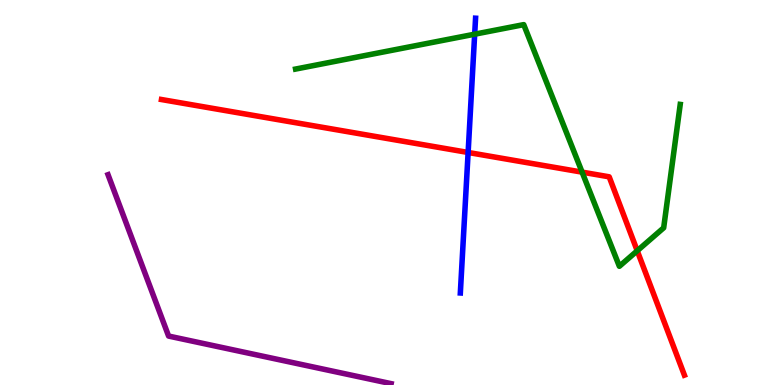[{'lines': ['blue', 'red'], 'intersections': [{'x': 6.04, 'y': 6.04}]}, {'lines': ['green', 'red'], 'intersections': [{'x': 7.51, 'y': 5.53}, {'x': 8.22, 'y': 3.49}]}, {'lines': ['purple', 'red'], 'intersections': []}, {'lines': ['blue', 'green'], 'intersections': [{'x': 6.12, 'y': 9.11}]}, {'lines': ['blue', 'purple'], 'intersections': []}, {'lines': ['green', 'purple'], 'intersections': []}]